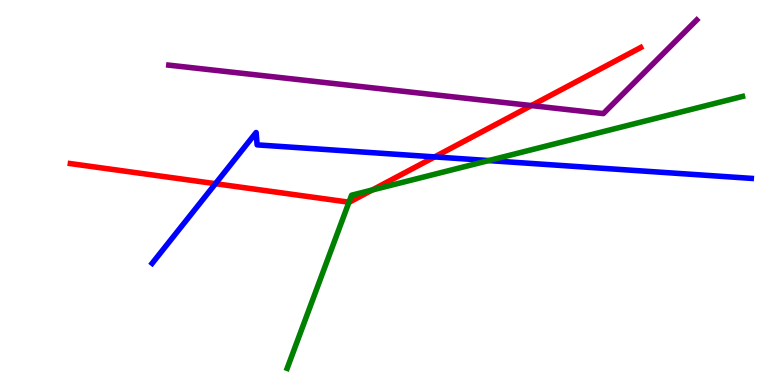[{'lines': ['blue', 'red'], 'intersections': [{'x': 2.78, 'y': 5.23}, {'x': 5.61, 'y': 5.92}]}, {'lines': ['green', 'red'], 'intersections': [{'x': 4.5, 'y': 4.75}, {'x': 4.8, 'y': 5.07}]}, {'lines': ['purple', 'red'], 'intersections': [{'x': 6.86, 'y': 7.26}]}, {'lines': ['blue', 'green'], 'intersections': [{'x': 6.31, 'y': 5.83}]}, {'lines': ['blue', 'purple'], 'intersections': []}, {'lines': ['green', 'purple'], 'intersections': []}]